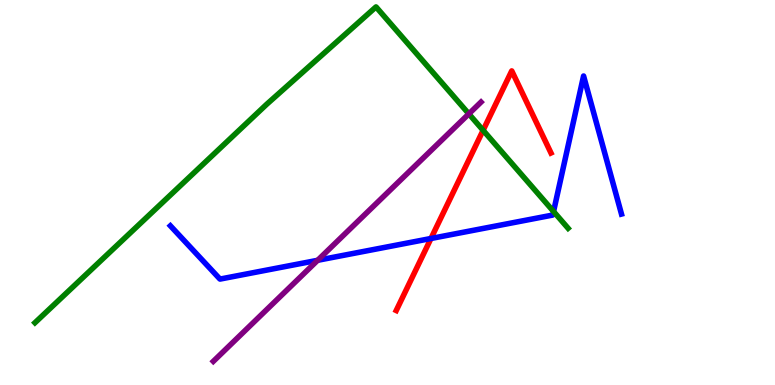[{'lines': ['blue', 'red'], 'intersections': [{'x': 5.56, 'y': 3.81}]}, {'lines': ['green', 'red'], 'intersections': [{'x': 6.23, 'y': 6.62}]}, {'lines': ['purple', 'red'], 'intersections': []}, {'lines': ['blue', 'green'], 'intersections': [{'x': 7.14, 'y': 4.51}]}, {'lines': ['blue', 'purple'], 'intersections': [{'x': 4.1, 'y': 3.24}]}, {'lines': ['green', 'purple'], 'intersections': [{'x': 6.05, 'y': 7.04}]}]